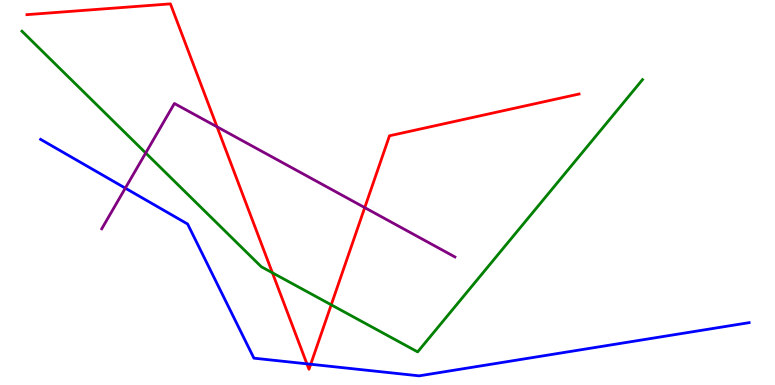[{'lines': ['blue', 'red'], 'intersections': [{'x': 3.96, 'y': 0.55}, {'x': 4.01, 'y': 0.539}]}, {'lines': ['green', 'red'], 'intersections': [{'x': 3.51, 'y': 2.91}, {'x': 4.27, 'y': 2.08}]}, {'lines': ['purple', 'red'], 'intersections': [{'x': 2.8, 'y': 6.71}, {'x': 4.71, 'y': 4.61}]}, {'lines': ['blue', 'green'], 'intersections': []}, {'lines': ['blue', 'purple'], 'intersections': [{'x': 1.62, 'y': 5.11}]}, {'lines': ['green', 'purple'], 'intersections': [{'x': 1.88, 'y': 6.03}]}]